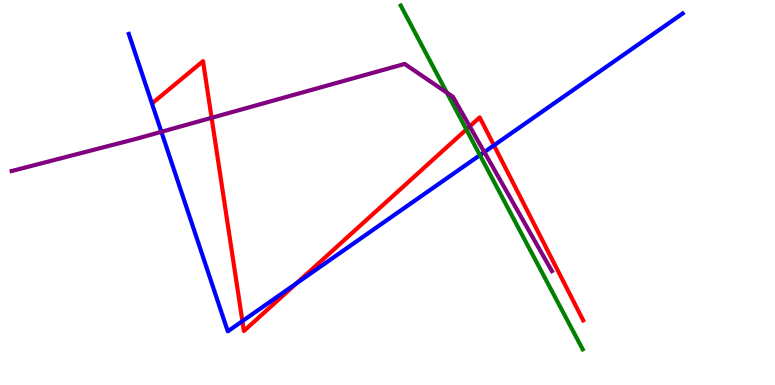[{'lines': ['blue', 'red'], 'intersections': [{'x': 3.13, 'y': 1.66}, {'x': 3.83, 'y': 2.64}, {'x': 6.37, 'y': 6.22}]}, {'lines': ['green', 'red'], 'intersections': [{'x': 6.02, 'y': 6.64}]}, {'lines': ['purple', 'red'], 'intersections': [{'x': 2.73, 'y': 6.94}, {'x': 6.06, 'y': 6.72}]}, {'lines': ['blue', 'green'], 'intersections': [{'x': 6.19, 'y': 5.97}]}, {'lines': ['blue', 'purple'], 'intersections': [{'x': 2.08, 'y': 6.58}, {'x': 6.25, 'y': 6.05}]}, {'lines': ['green', 'purple'], 'intersections': [{'x': 5.77, 'y': 7.59}]}]